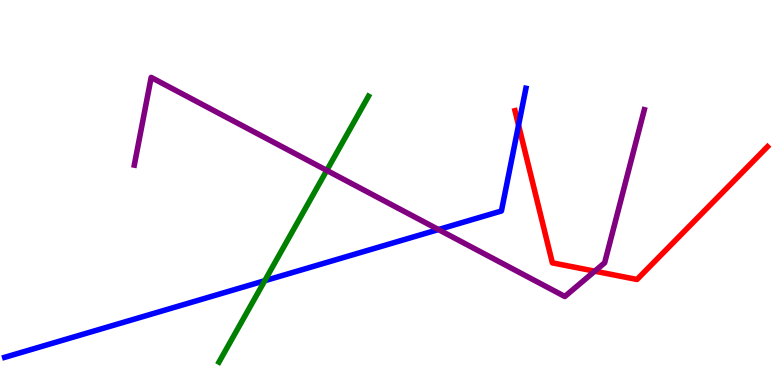[{'lines': ['blue', 'red'], 'intersections': [{'x': 6.69, 'y': 6.75}]}, {'lines': ['green', 'red'], 'intersections': []}, {'lines': ['purple', 'red'], 'intersections': [{'x': 7.67, 'y': 2.96}]}, {'lines': ['blue', 'green'], 'intersections': [{'x': 3.42, 'y': 2.71}]}, {'lines': ['blue', 'purple'], 'intersections': [{'x': 5.66, 'y': 4.04}]}, {'lines': ['green', 'purple'], 'intersections': [{'x': 4.22, 'y': 5.57}]}]